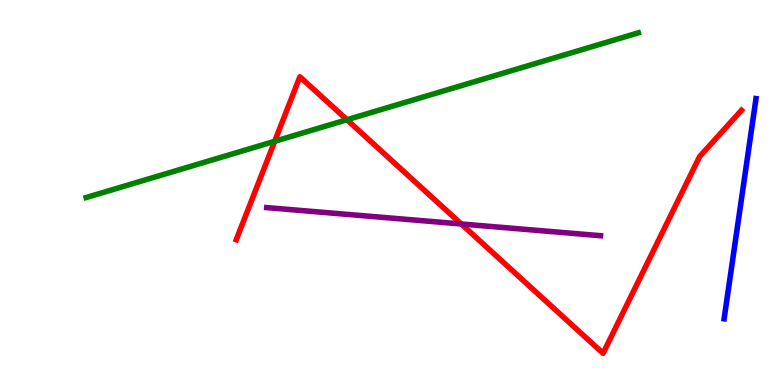[{'lines': ['blue', 'red'], 'intersections': []}, {'lines': ['green', 'red'], 'intersections': [{'x': 3.54, 'y': 6.33}, {'x': 4.48, 'y': 6.89}]}, {'lines': ['purple', 'red'], 'intersections': [{'x': 5.95, 'y': 4.18}]}, {'lines': ['blue', 'green'], 'intersections': []}, {'lines': ['blue', 'purple'], 'intersections': []}, {'lines': ['green', 'purple'], 'intersections': []}]